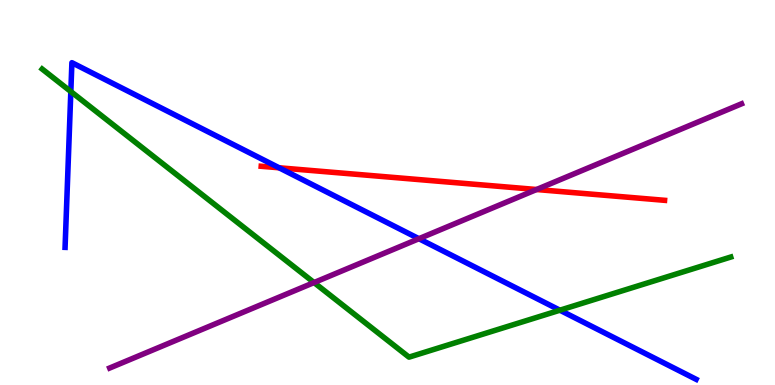[{'lines': ['blue', 'red'], 'intersections': [{'x': 3.6, 'y': 5.64}]}, {'lines': ['green', 'red'], 'intersections': []}, {'lines': ['purple', 'red'], 'intersections': [{'x': 6.92, 'y': 5.08}]}, {'lines': ['blue', 'green'], 'intersections': [{'x': 0.914, 'y': 7.62}, {'x': 7.22, 'y': 1.94}]}, {'lines': ['blue', 'purple'], 'intersections': [{'x': 5.41, 'y': 3.8}]}, {'lines': ['green', 'purple'], 'intersections': [{'x': 4.05, 'y': 2.66}]}]